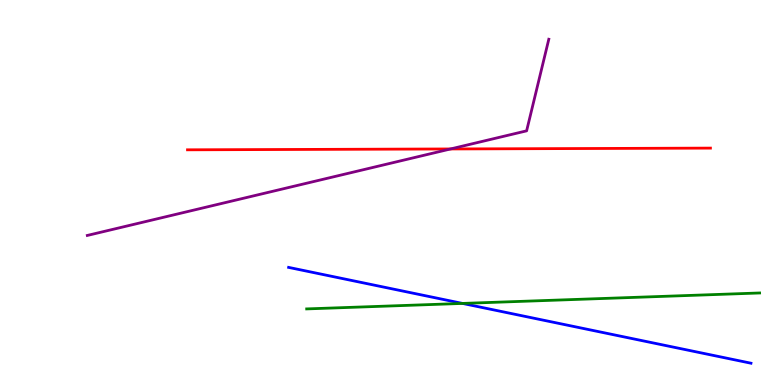[{'lines': ['blue', 'red'], 'intersections': []}, {'lines': ['green', 'red'], 'intersections': []}, {'lines': ['purple', 'red'], 'intersections': [{'x': 5.81, 'y': 6.13}]}, {'lines': ['blue', 'green'], 'intersections': [{'x': 5.97, 'y': 2.12}]}, {'lines': ['blue', 'purple'], 'intersections': []}, {'lines': ['green', 'purple'], 'intersections': []}]